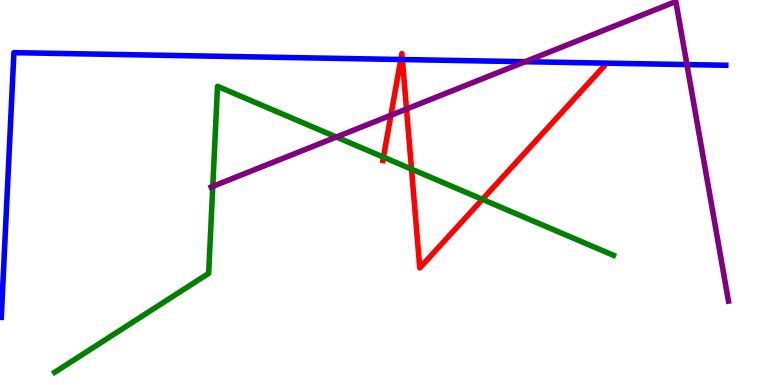[{'lines': ['blue', 'red'], 'intersections': [{'x': 5.17, 'y': 8.45}, {'x': 5.19, 'y': 8.45}]}, {'lines': ['green', 'red'], 'intersections': [{'x': 4.95, 'y': 5.92}, {'x': 5.31, 'y': 5.61}, {'x': 6.22, 'y': 4.82}]}, {'lines': ['purple', 'red'], 'intersections': [{'x': 5.04, 'y': 7.01}, {'x': 5.25, 'y': 7.17}]}, {'lines': ['blue', 'green'], 'intersections': []}, {'lines': ['blue', 'purple'], 'intersections': [{'x': 6.78, 'y': 8.4}, {'x': 8.86, 'y': 8.32}]}, {'lines': ['green', 'purple'], 'intersections': [{'x': 2.75, 'y': 5.16}, {'x': 4.34, 'y': 6.44}]}]